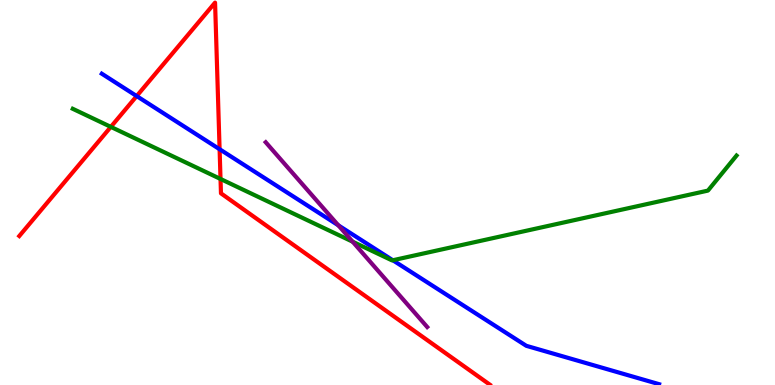[{'lines': ['blue', 'red'], 'intersections': [{'x': 1.76, 'y': 7.5}, {'x': 2.83, 'y': 6.12}]}, {'lines': ['green', 'red'], 'intersections': [{'x': 1.43, 'y': 6.7}, {'x': 2.85, 'y': 5.35}]}, {'lines': ['purple', 'red'], 'intersections': []}, {'lines': ['blue', 'green'], 'intersections': [{'x': 5.07, 'y': 3.24}]}, {'lines': ['blue', 'purple'], 'intersections': [{'x': 4.37, 'y': 4.15}]}, {'lines': ['green', 'purple'], 'intersections': [{'x': 4.55, 'y': 3.72}]}]